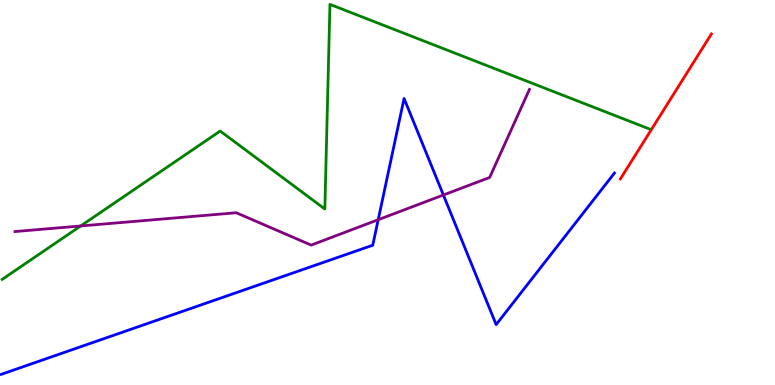[{'lines': ['blue', 'red'], 'intersections': []}, {'lines': ['green', 'red'], 'intersections': []}, {'lines': ['purple', 'red'], 'intersections': []}, {'lines': ['blue', 'green'], 'intersections': []}, {'lines': ['blue', 'purple'], 'intersections': [{'x': 4.88, 'y': 4.29}, {'x': 5.72, 'y': 4.93}]}, {'lines': ['green', 'purple'], 'intersections': [{'x': 1.04, 'y': 4.13}]}]